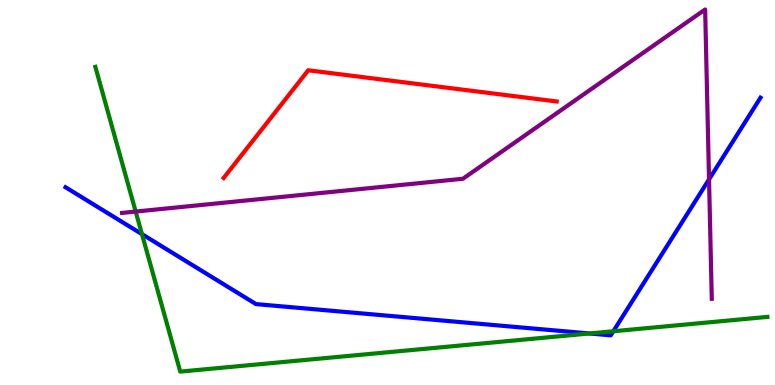[{'lines': ['blue', 'red'], 'intersections': []}, {'lines': ['green', 'red'], 'intersections': []}, {'lines': ['purple', 'red'], 'intersections': []}, {'lines': ['blue', 'green'], 'intersections': [{'x': 1.83, 'y': 3.92}, {'x': 7.61, 'y': 1.34}, {'x': 7.91, 'y': 1.4}]}, {'lines': ['blue', 'purple'], 'intersections': [{'x': 9.15, 'y': 5.34}]}, {'lines': ['green', 'purple'], 'intersections': [{'x': 1.75, 'y': 4.5}]}]